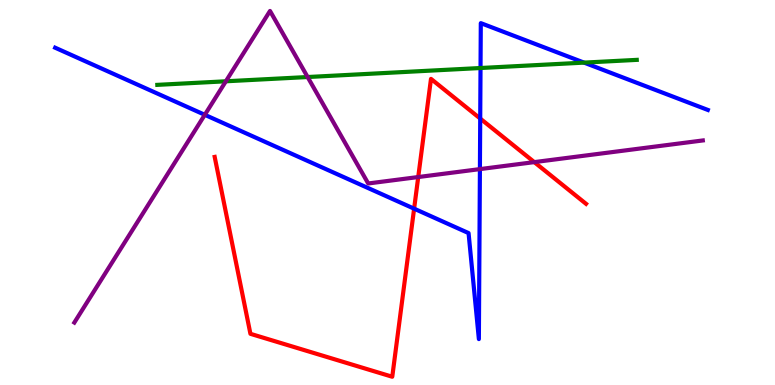[{'lines': ['blue', 'red'], 'intersections': [{'x': 5.34, 'y': 4.58}, {'x': 6.2, 'y': 6.92}]}, {'lines': ['green', 'red'], 'intersections': []}, {'lines': ['purple', 'red'], 'intersections': [{'x': 5.4, 'y': 5.4}, {'x': 6.89, 'y': 5.79}]}, {'lines': ['blue', 'green'], 'intersections': [{'x': 6.2, 'y': 8.23}, {'x': 7.54, 'y': 8.37}]}, {'lines': ['blue', 'purple'], 'intersections': [{'x': 2.64, 'y': 7.02}, {'x': 6.19, 'y': 5.61}]}, {'lines': ['green', 'purple'], 'intersections': [{'x': 2.91, 'y': 7.89}, {'x': 3.97, 'y': 8.0}]}]